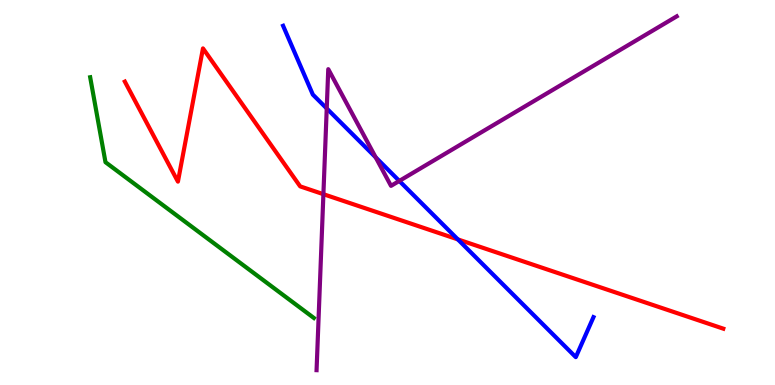[{'lines': ['blue', 'red'], 'intersections': [{'x': 5.91, 'y': 3.78}]}, {'lines': ['green', 'red'], 'intersections': []}, {'lines': ['purple', 'red'], 'intersections': [{'x': 4.17, 'y': 4.96}]}, {'lines': ['blue', 'green'], 'intersections': []}, {'lines': ['blue', 'purple'], 'intersections': [{'x': 4.22, 'y': 7.18}, {'x': 4.85, 'y': 5.91}, {'x': 5.15, 'y': 5.3}]}, {'lines': ['green', 'purple'], 'intersections': []}]